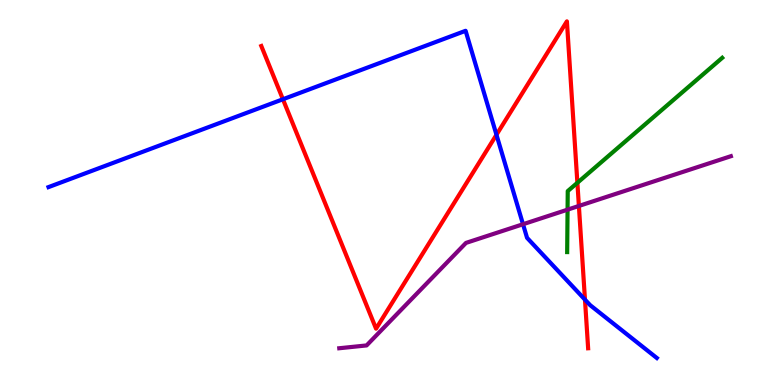[{'lines': ['blue', 'red'], 'intersections': [{'x': 3.65, 'y': 7.42}, {'x': 6.41, 'y': 6.5}, {'x': 7.55, 'y': 2.22}]}, {'lines': ['green', 'red'], 'intersections': [{'x': 7.45, 'y': 5.25}]}, {'lines': ['purple', 'red'], 'intersections': [{'x': 7.47, 'y': 4.65}]}, {'lines': ['blue', 'green'], 'intersections': []}, {'lines': ['blue', 'purple'], 'intersections': [{'x': 6.75, 'y': 4.18}]}, {'lines': ['green', 'purple'], 'intersections': [{'x': 7.32, 'y': 4.55}]}]